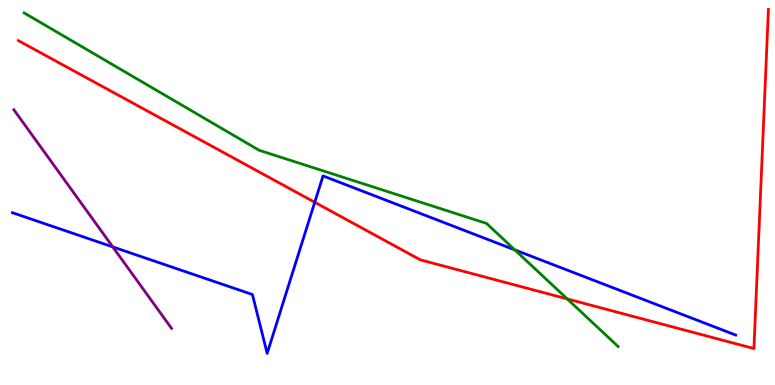[{'lines': ['blue', 'red'], 'intersections': [{'x': 4.06, 'y': 4.75}]}, {'lines': ['green', 'red'], 'intersections': [{'x': 7.32, 'y': 2.24}]}, {'lines': ['purple', 'red'], 'intersections': []}, {'lines': ['blue', 'green'], 'intersections': [{'x': 6.64, 'y': 3.51}]}, {'lines': ['blue', 'purple'], 'intersections': [{'x': 1.46, 'y': 3.59}]}, {'lines': ['green', 'purple'], 'intersections': []}]